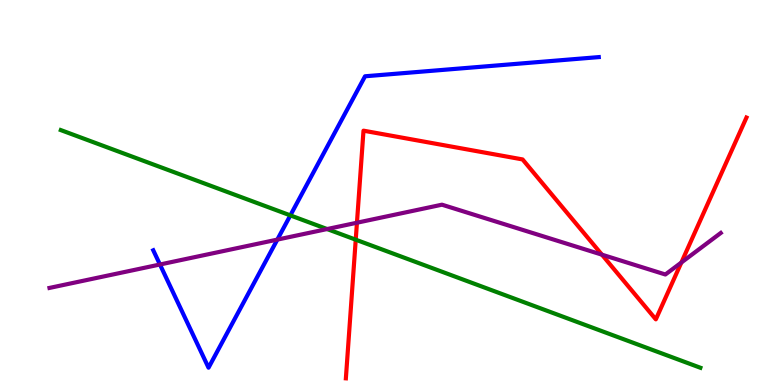[{'lines': ['blue', 'red'], 'intersections': []}, {'lines': ['green', 'red'], 'intersections': [{'x': 4.59, 'y': 3.77}]}, {'lines': ['purple', 'red'], 'intersections': [{'x': 4.61, 'y': 4.22}, {'x': 7.77, 'y': 3.39}, {'x': 8.79, 'y': 3.18}]}, {'lines': ['blue', 'green'], 'intersections': [{'x': 3.75, 'y': 4.41}]}, {'lines': ['blue', 'purple'], 'intersections': [{'x': 2.06, 'y': 3.13}, {'x': 3.58, 'y': 3.78}]}, {'lines': ['green', 'purple'], 'intersections': [{'x': 4.22, 'y': 4.05}]}]